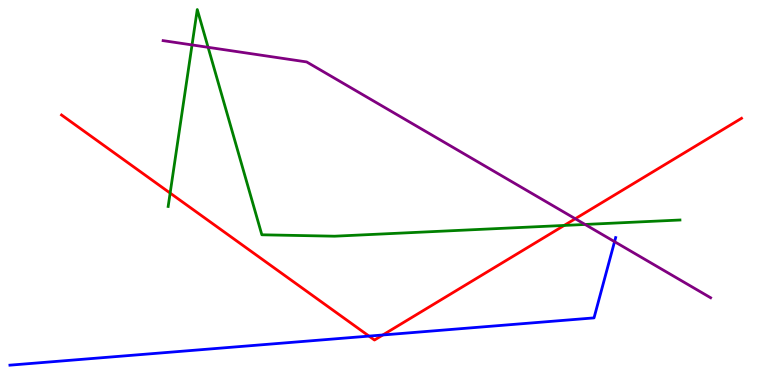[{'lines': ['blue', 'red'], 'intersections': [{'x': 4.76, 'y': 1.27}, {'x': 4.94, 'y': 1.3}]}, {'lines': ['green', 'red'], 'intersections': [{'x': 2.2, 'y': 4.98}, {'x': 7.28, 'y': 4.14}]}, {'lines': ['purple', 'red'], 'intersections': [{'x': 7.42, 'y': 4.32}]}, {'lines': ['blue', 'green'], 'intersections': []}, {'lines': ['blue', 'purple'], 'intersections': [{'x': 7.93, 'y': 3.72}]}, {'lines': ['green', 'purple'], 'intersections': [{'x': 2.48, 'y': 8.83}, {'x': 2.69, 'y': 8.77}, {'x': 7.55, 'y': 4.17}]}]